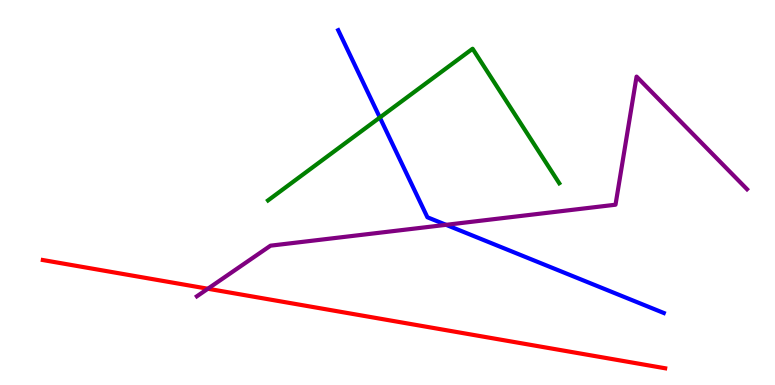[{'lines': ['blue', 'red'], 'intersections': []}, {'lines': ['green', 'red'], 'intersections': []}, {'lines': ['purple', 'red'], 'intersections': [{'x': 2.68, 'y': 2.5}]}, {'lines': ['blue', 'green'], 'intersections': [{'x': 4.9, 'y': 6.95}]}, {'lines': ['blue', 'purple'], 'intersections': [{'x': 5.76, 'y': 4.16}]}, {'lines': ['green', 'purple'], 'intersections': []}]